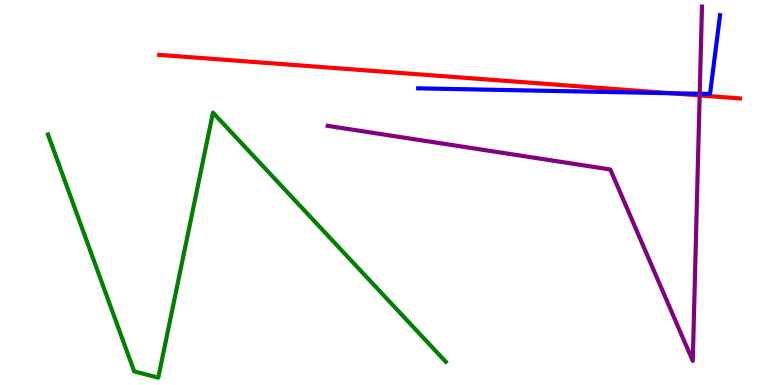[{'lines': ['blue', 'red'], 'intersections': [{'x': 8.65, 'y': 7.58}]}, {'lines': ['green', 'red'], 'intersections': []}, {'lines': ['purple', 'red'], 'intersections': [{'x': 9.03, 'y': 7.52}]}, {'lines': ['blue', 'green'], 'intersections': []}, {'lines': ['blue', 'purple'], 'intersections': [{'x': 9.03, 'y': 7.56}]}, {'lines': ['green', 'purple'], 'intersections': []}]